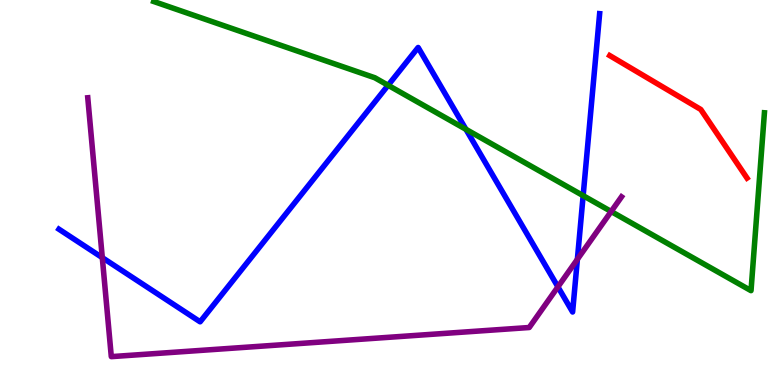[{'lines': ['blue', 'red'], 'intersections': []}, {'lines': ['green', 'red'], 'intersections': []}, {'lines': ['purple', 'red'], 'intersections': []}, {'lines': ['blue', 'green'], 'intersections': [{'x': 5.01, 'y': 7.79}, {'x': 6.01, 'y': 6.64}, {'x': 7.52, 'y': 4.92}]}, {'lines': ['blue', 'purple'], 'intersections': [{'x': 1.32, 'y': 3.31}, {'x': 7.2, 'y': 2.55}, {'x': 7.45, 'y': 3.26}]}, {'lines': ['green', 'purple'], 'intersections': [{'x': 7.89, 'y': 4.51}]}]